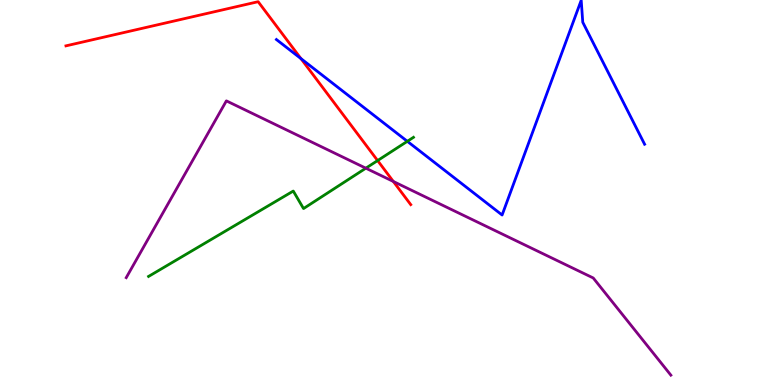[{'lines': ['blue', 'red'], 'intersections': [{'x': 3.88, 'y': 8.48}]}, {'lines': ['green', 'red'], 'intersections': [{'x': 4.87, 'y': 5.83}]}, {'lines': ['purple', 'red'], 'intersections': [{'x': 5.08, 'y': 5.29}]}, {'lines': ['blue', 'green'], 'intersections': [{'x': 5.26, 'y': 6.33}]}, {'lines': ['blue', 'purple'], 'intersections': []}, {'lines': ['green', 'purple'], 'intersections': [{'x': 4.72, 'y': 5.63}]}]